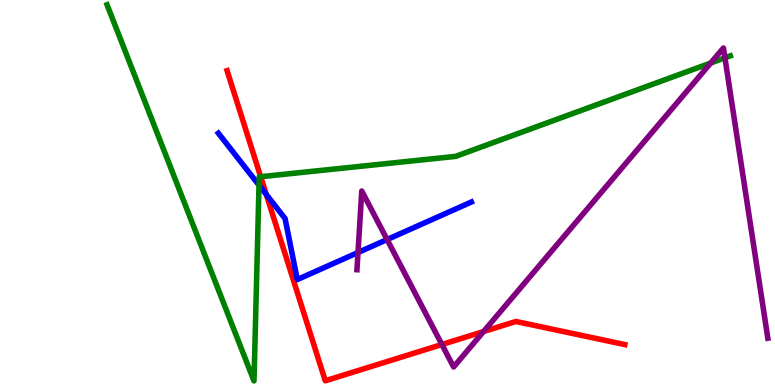[{'lines': ['blue', 'red'], 'intersections': [{'x': 3.44, 'y': 4.95}]}, {'lines': ['green', 'red'], 'intersections': [{'x': 3.36, 'y': 5.41}]}, {'lines': ['purple', 'red'], 'intersections': [{'x': 5.7, 'y': 1.05}, {'x': 6.24, 'y': 1.39}]}, {'lines': ['blue', 'green'], 'intersections': [{'x': 3.34, 'y': 5.19}]}, {'lines': ['blue', 'purple'], 'intersections': [{'x': 4.62, 'y': 3.44}, {'x': 4.99, 'y': 3.78}]}, {'lines': ['green', 'purple'], 'intersections': [{'x': 9.17, 'y': 8.36}, {'x': 9.35, 'y': 8.5}]}]